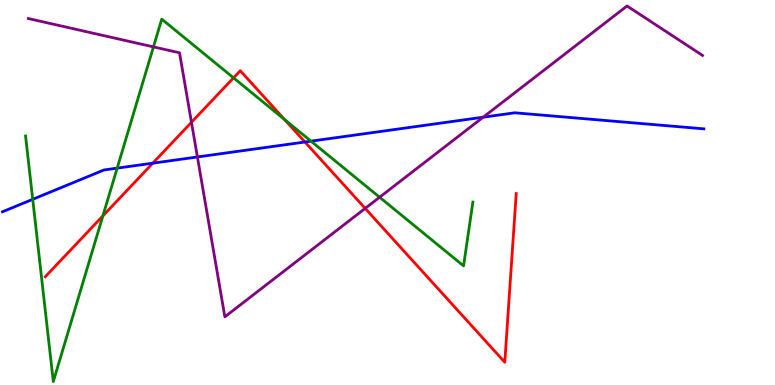[{'lines': ['blue', 'red'], 'intersections': [{'x': 1.97, 'y': 5.76}, {'x': 3.93, 'y': 6.31}]}, {'lines': ['green', 'red'], 'intersections': [{'x': 1.33, 'y': 4.39}, {'x': 3.01, 'y': 7.98}, {'x': 3.67, 'y': 6.89}]}, {'lines': ['purple', 'red'], 'intersections': [{'x': 2.47, 'y': 6.82}, {'x': 4.71, 'y': 4.59}]}, {'lines': ['blue', 'green'], 'intersections': [{'x': 0.422, 'y': 4.82}, {'x': 1.51, 'y': 5.63}, {'x': 4.01, 'y': 6.33}]}, {'lines': ['blue', 'purple'], 'intersections': [{'x': 2.55, 'y': 5.92}, {'x': 6.23, 'y': 6.96}]}, {'lines': ['green', 'purple'], 'intersections': [{'x': 1.98, 'y': 8.78}, {'x': 4.9, 'y': 4.88}]}]